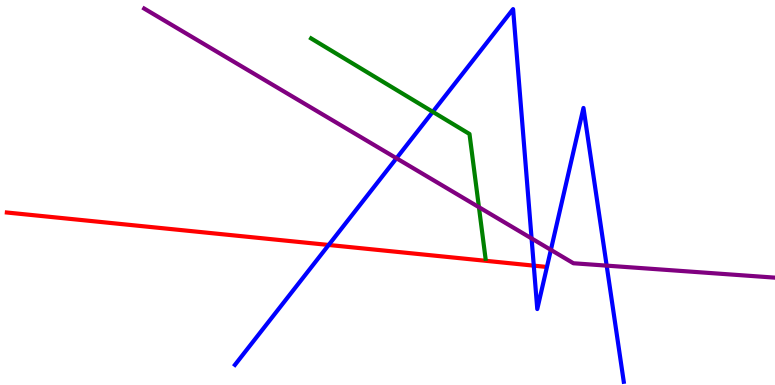[{'lines': ['blue', 'red'], 'intersections': [{'x': 4.24, 'y': 3.64}, {'x': 6.89, 'y': 3.1}]}, {'lines': ['green', 'red'], 'intersections': []}, {'lines': ['purple', 'red'], 'intersections': []}, {'lines': ['blue', 'green'], 'intersections': [{'x': 5.58, 'y': 7.1}]}, {'lines': ['blue', 'purple'], 'intersections': [{'x': 5.12, 'y': 5.89}, {'x': 6.86, 'y': 3.81}, {'x': 7.11, 'y': 3.51}, {'x': 7.83, 'y': 3.1}]}, {'lines': ['green', 'purple'], 'intersections': [{'x': 6.18, 'y': 4.62}]}]